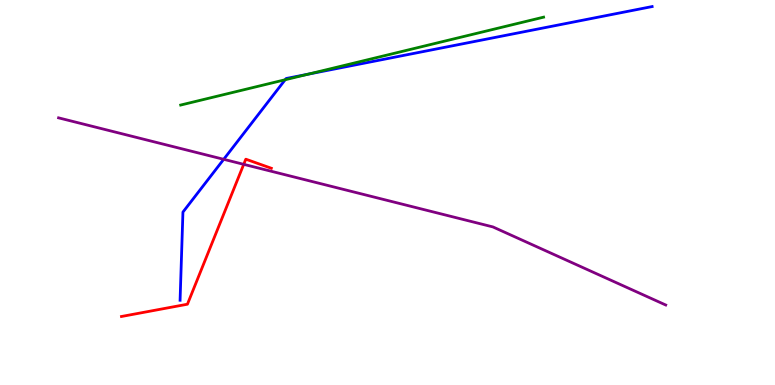[{'lines': ['blue', 'red'], 'intersections': []}, {'lines': ['green', 'red'], 'intersections': []}, {'lines': ['purple', 'red'], 'intersections': [{'x': 3.14, 'y': 5.73}]}, {'lines': ['blue', 'green'], 'intersections': [{'x': 3.68, 'y': 7.93}, {'x': 3.98, 'y': 8.07}]}, {'lines': ['blue', 'purple'], 'intersections': [{'x': 2.89, 'y': 5.86}]}, {'lines': ['green', 'purple'], 'intersections': []}]